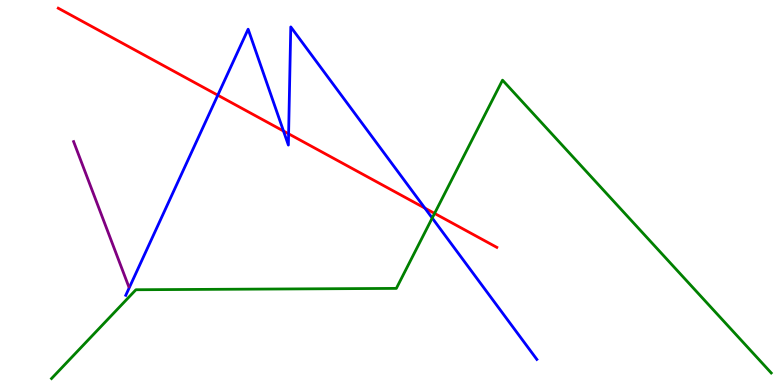[{'lines': ['blue', 'red'], 'intersections': [{'x': 2.81, 'y': 7.53}, {'x': 3.66, 'y': 6.6}, {'x': 3.72, 'y': 6.52}, {'x': 5.48, 'y': 4.59}]}, {'lines': ['green', 'red'], 'intersections': [{'x': 5.61, 'y': 4.46}]}, {'lines': ['purple', 'red'], 'intersections': []}, {'lines': ['blue', 'green'], 'intersections': [{'x': 5.58, 'y': 4.34}]}, {'lines': ['blue', 'purple'], 'intersections': []}, {'lines': ['green', 'purple'], 'intersections': []}]